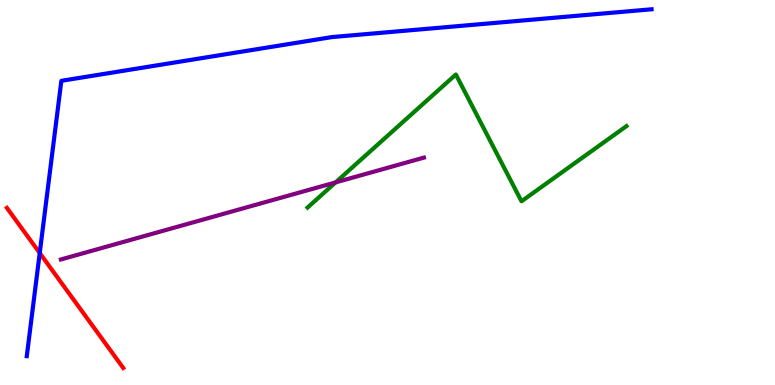[{'lines': ['blue', 'red'], 'intersections': [{'x': 0.513, 'y': 3.43}]}, {'lines': ['green', 'red'], 'intersections': []}, {'lines': ['purple', 'red'], 'intersections': []}, {'lines': ['blue', 'green'], 'intersections': []}, {'lines': ['blue', 'purple'], 'intersections': []}, {'lines': ['green', 'purple'], 'intersections': [{'x': 4.33, 'y': 5.26}]}]